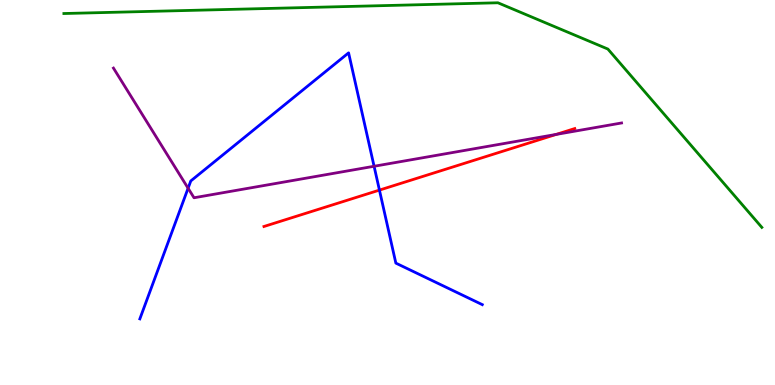[{'lines': ['blue', 'red'], 'intersections': [{'x': 4.9, 'y': 5.06}]}, {'lines': ['green', 'red'], 'intersections': []}, {'lines': ['purple', 'red'], 'intersections': [{'x': 7.18, 'y': 6.51}]}, {'lines': ['blue', 'green'], 'intersections': []}, {'lines': ['blue', 'purple'], 'intersections': [{'x': 2.43, 'y': 5.11}, {'x': 4.83, 'y': 5.68}]}, {'lines': ['green', 'purple'], 'intersections': []}]